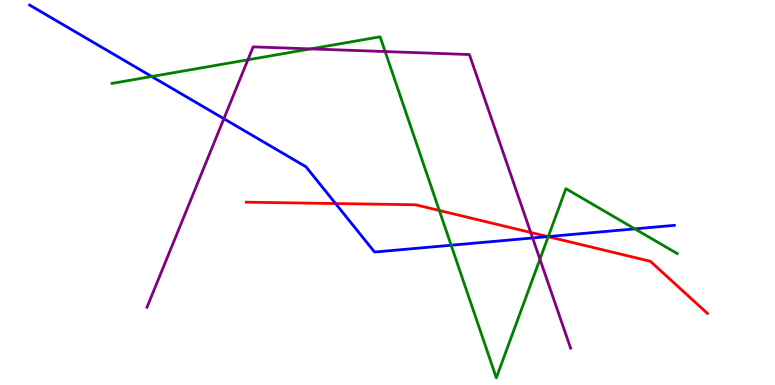[{'lines': ['blue', 'red'], 'intersections': [{'x': 4.33, 'y': 4.71}, {'x': 7.07, 'y': 3.85}]}, {'lines': ['green', 'red'], 'intersections': [{'x': 5.67, 'y': 4.53}, {'x': 7.07, 'y': 3.85}]}, {'lines': ['purple', 'red'], 'intersections': [{'x': 6.85, 'y': 3.96}]}, {'lines': ['blue', 'green'], 'intersections': [{'x': 1.96, 'y': 8.01}, {'x': 5.82, 'y': 3.63}, {'x': 7.07, 'y': 3.86}, {'x': 8.19, 'y': 4.06}]}, {'lines': ['blue', 'purple'], 'intersections': [{'x': 2.89, 'y': 6.92}, {'x': 6.87, 'y': 3.82}]}, {'lines': ['green', 'purple'], 'intersections': [{'x': 3.2, 'y': 8.45}, {'x': 4.01, 'y': 8.73}, {'x': 4.97, 'y': 8.66}, {'x': 6.97, 'y': 3.27}]}]